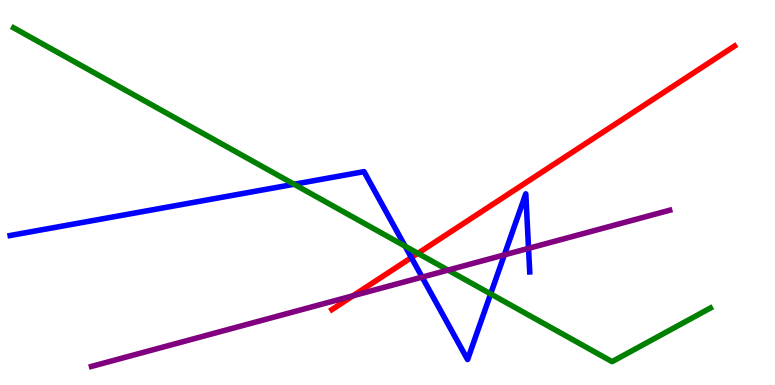[{'lines': ['blue', 'red'], 'intersections': [{'x': 5.31, 'y': 3.31}]}, {'lines': ['green', 'red'], 'intersections': [{'x': 5.39, 'y': 3.42}]}, {'lines': ['purple', 'red'], 'intersections': [{'x': 4.56, 'y': 2.32}]}, {'lines': ['blue', 'green'], 'intersections': [{'x': 3.79, 'y': 5.21}, {'x': 5.23, 'y': 3.61}, {'x': 6.33, 'y': 2.37}]}, {'lines': ['blue', 'purple'], 'intersections': [{'x': 5.45, 'y': 2.8}, {'x': 6.51, 'y': 3.38}, {'x': 6.82, 'y': 3.55}]}, {'lines': ['green', 'purple'], 'intersections': [{'x': 5.78, 'y': 2.98}]}]